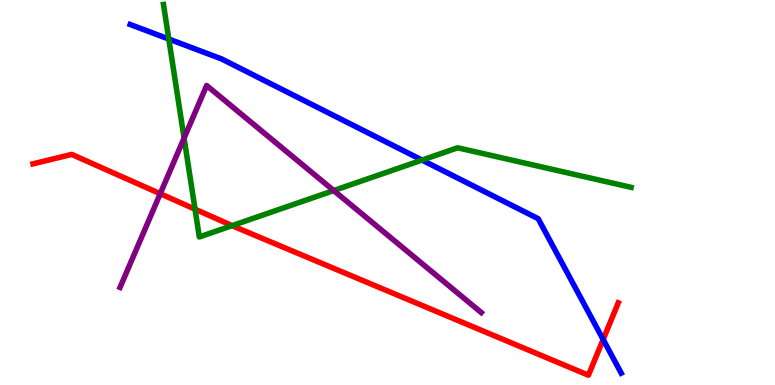[{'lines': ['blue', 'red'], 'intersections': [{'x': 7.78, 'y': 1.18}]}, {'lines': ['green', 'red'], 'intersections': [{'x': 2.52, 'y': 4.57}, {'x': 2.99, 'y': 4.14}]}, {'lines': ['purple', 'red'], 'intersections': [{'x': 2.07, 'y': 4.97}]}, {'lines': ['blue', 'green'], 'intersections': [{'x': 2.18, 'y': 8.99}, {'x': 5.45, 'y': 5.84}]}, {'lines': ['blue', 'purple'], 'intersections': []}, {'lines': ['green', 'purple'], 'intersections': [{'x': 2.38, 'y': 6.41}, {'x': 4.31, 'y': 5.05}]}]